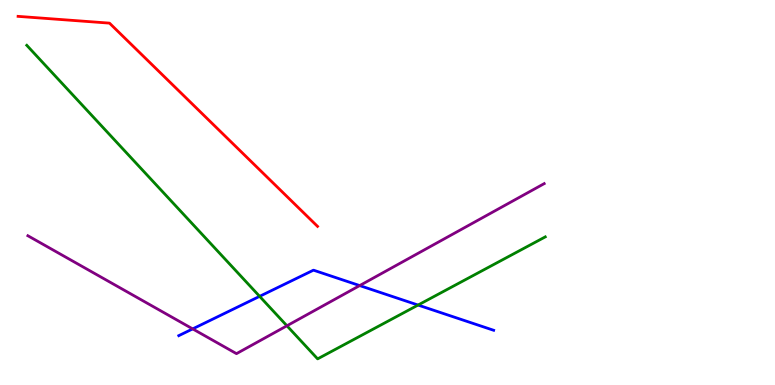[{'lines': ['blue', 'red'], 'intersections': []}, {'lines': ['green', 'red'], 'intersections': []}, {'lines': ['purple', 'red'], 'intersections': []}, {'lines': ['blue', 'green'], 'intersections': [{'x': 3.35, 'y': 2.3}, {'x': 5.39, 'y': 2.08}]}, {'lines': ['blue', 'purple'], 'intersections': [{'x': 2.49, 'y': 1.46}, {'x': 4.64, 'y': 2.58}]}, {'lines': ['green', 'purple'], 'intersections': [{'x': 3.7, 'y': 1.54}]}]